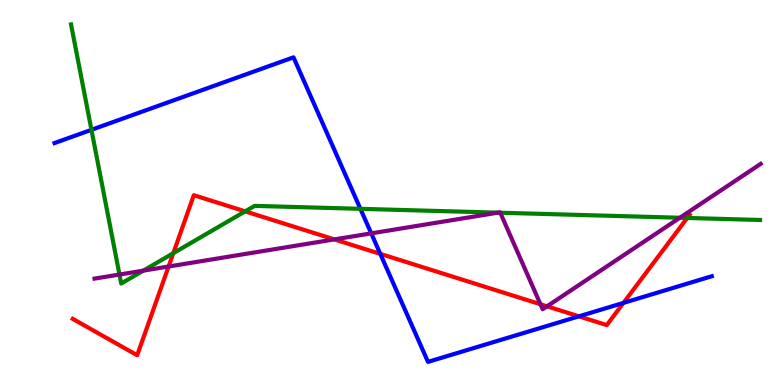[{'lines': ['blue', 'red'], 'intersections': [{'x': 4.91, 'y': 3.41}, {'x': 7.47, 'y': 1.78}, {'x': 8.04, 'y': 2.13}]}, {'lines': ['green', 'red'], 'intersections': [{'x': 2.24, 'y': 3.42}, {'x': 3.16, 'y': 4.51}, {'x': 8.87, 'y': 4.34}]}, {'lines': ['purple', 'red'], 'intersections': [{'x': 2.18, 'y': 3.08}, {'x': 4.31, 'y': 3.78}, {'x': 6.97, 'y': 2.1}, {'x': 7.06, 'y': 2.04}]}, {'lines': ['blue', 'green'], 'intersections': [{'x': 1.18, 'y': 6.63}, {'x': 4.65, 'y': 4.58}]}, {'lines': ['blue', 'purple'], 'intersections': [{'x': 4.79, 'y': 3.94}]}, {'lines': ['green', 'purple'], 'intersections': [{'x': 1.54, 'y': 2.87}, {'x': 1.85, 'y': 2.97}, {'x': 6.42, 'y': 4.48}, {'x': 6.46, 'y': 4.47}, {'x': 8.77, 'y': 4.34}]}]